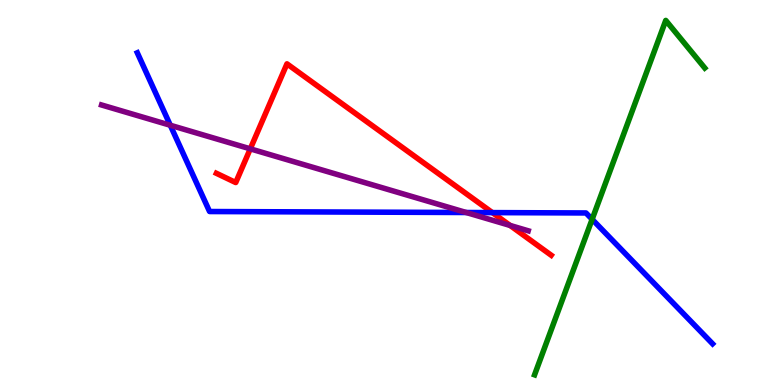[{'lines': ['blue', 'red'], 'intersections': [{'x': 6.35, 'y': 4.48}]}, {'lines': ['green', 'red'], 'intersections': []}, {'lines': ['purple', 'red'], 'intersections': [{'x': 3.23, 'y': 6.13}, {'x': 6.58, 'y': 4.14}]}, {'lines': ['blue', 'green'], 'intersections': [{'x': 7.64, 'y': 4.3}]}, {'lines': ['blue', 'purple'], 'intersections': [{'x': 2.2, 'y': 6.75}, {'x': 6.02, 'y': 4.48}]}, {'lines': ['green', 'purple'], 'intersections': []}]